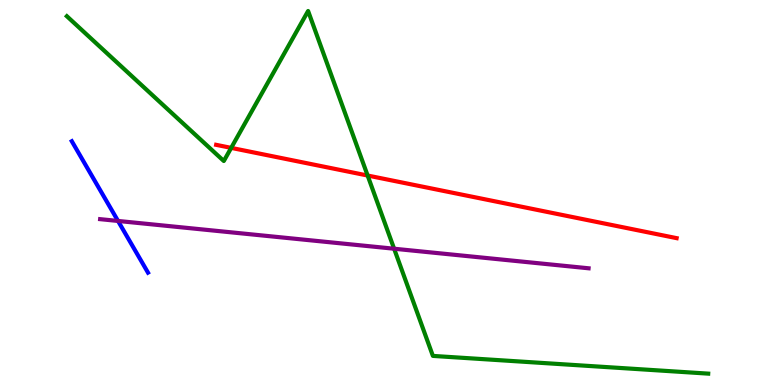[{'lines': ['blue', 'red'], 'intersections': []}, {'lines': ['green', 'red'], 'intersections': [{'x': 2.98, 'y': 6.16}, {'x': 4.74, 'y': 5.44}]}, {'lines': ['purple', 'red'], 'intersections': []}, {'lines': ['blue', 'green'], 'intersections': []}, {'lines': ['blue', 'purple'], 'intersections': [{'x': 1.52, 'y': 4.26}]}, {'lines': ['green', 'purple'], 'intersections': [{'x': 5.09, 'y': 3.54}]}]